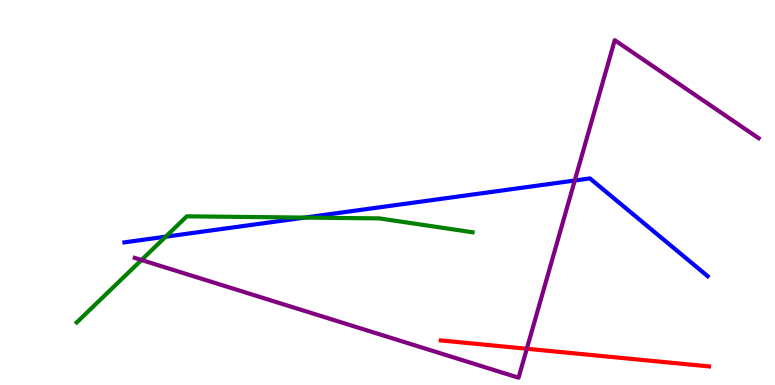[{'lines': ['blue', 'red'], 'intersections': []}, {'lines': ['green', 'red'], 'intersections': []}, {'lines': ['purple', 'red'], 'intersections': [{'x': 6.8, 'y': 0.942}]}, {'lines': ['blue', 'green'], 'intersections': [{'x': 2.14, 'y': 3.85}, {'x': 3.93, 'y': 4.35}]}, {'lines': ['blue', 'purple'], 'intersections': [{'x': 7.42, 'y': 5.31}]}, {'lines': ['green', 'purple'], 'intersections': [{'x': 1.83, 'y': 3.25}]}]